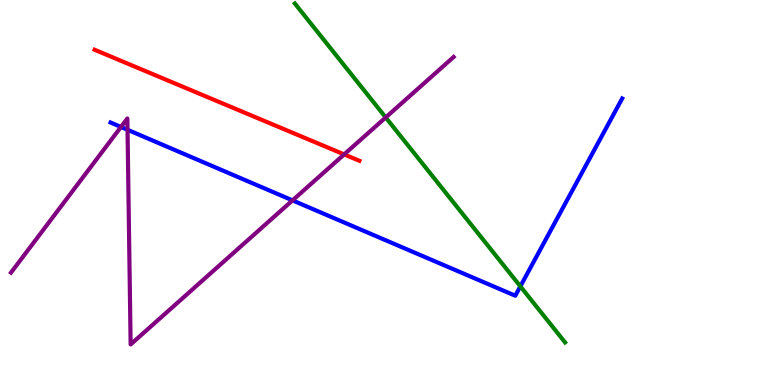[{'lines': ['blue', 'red'], 'intersections': []}, {'lines': ['green', 'red'], 'intersections': []}, {'lines': ['purple', 'red'], 'intersections': [{'x': 4.44, 'y': 5.99}]}, {'lines': ['blue', 'green'], 'intersections': [{'x': 6.71, 'y': 2.56}]}, {'lines': ['blue', 'purple'], 'intersections': [{'x': 1.56, 'y': 6.7}, {'x': 1.65, 'y': 6.63}, {'x': 3.77, 'y': 4.8}]}, {'lines': ['green', 'purple'], 'intersections': [{'x': 4.98, 'y': 6.95}]}]